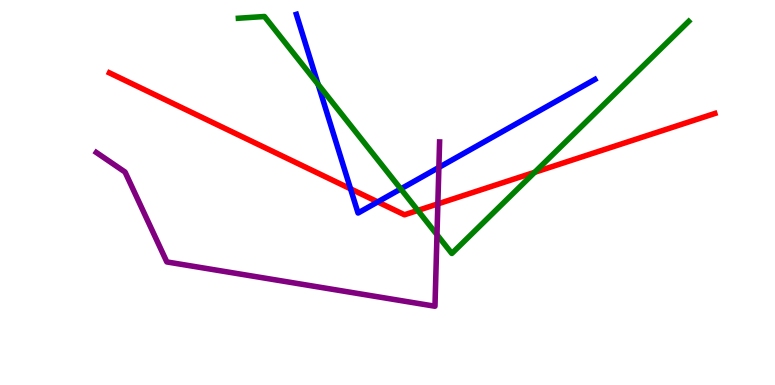[{'lines': ['blue', 'red'], 'intersections': [{'x': 4.52, 'y': 5.1}, {'x': 4.87, 'y': 4.76}]}, {'lines': ['green', 'red'], 'intersections': [{'x': 5.39, 'y': 4.53}, {'x': 6.9, 'y': 5.52}]}, {'lines': ['purple', 'red'], 'intersections': [{'x': 5.65, 'y': 4.7}]}, {'lines': ['blue', 'green'], 'intersections': [{'x': 4.1, 'y': 7.81}, {'x': 5.17, 'y': 5.09}]}, {'lines': ['blue', 'purple'], 'intersections': [{'x': 5.66, 'y': 5.65}]}, {'lines': ['green', 'purple'], 'intersections': [{'x': 5.64, 'y': 3.9}]}]